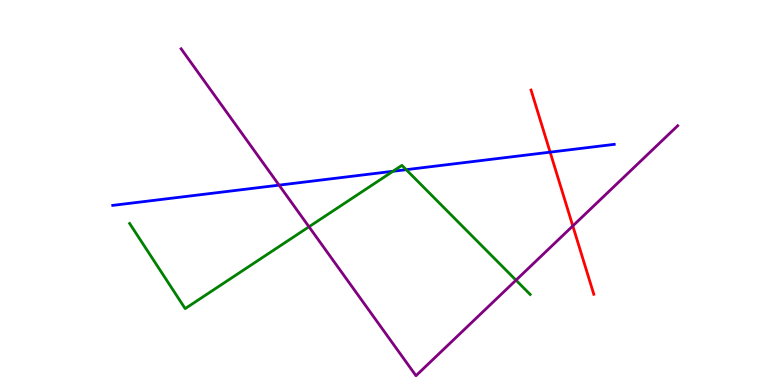[{'lines': ['blue', 'red'], 'intersections': [{'x': 7.1, 'y': 6.05}]}, {'lines': ['green', 'red'], 'intersections': []}, {'lines': ['purple', 'red'], 'intersections': [{'x': 7.39, 'y': 4.13}]}, {'lines': ['blue', 'green'], 'intersections': [{'x': 5.07, 'y': 5.55}, {'x': 5.24, 'y': 5.59}]}, {'lines': ['blue', 'purple'], 'intersections': [{'x': 3.6, 'y': 5.19}]}, {'lines': ['green', 'purple'], 'intersections': [{'x': 3.99, 'y': 4.11}, {'x': 6.66, 'y': 2.72}]}]